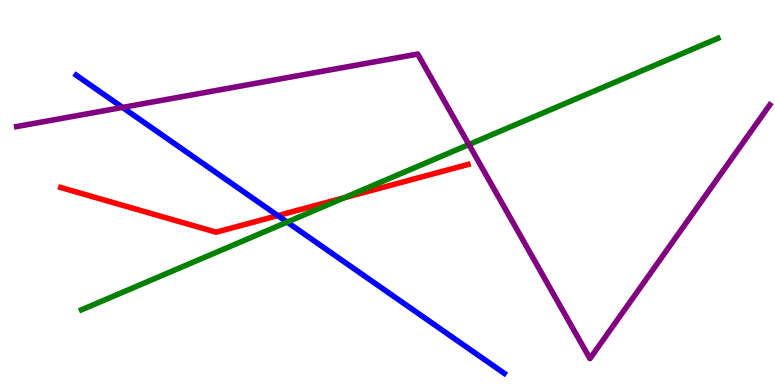[{'lines': ['blue', 'red'], 'intersections': [{'x': 3.58, 'y': 4.4}]}, {'lines': ['green', 'red'], 'intersections': [{'x': 4.44, 'y': 4.86}]}, {'lines': ['purple', 'red'], 'intersections': []}, {'lines': ['blue', 'green'], 'intersections': [{'x': 3.7, 'y': 4.23}]}, {'lines': ['blue', 'purple'], 'intersections': [{'x': 1.58, 'y': 7.21}]}, {'lines': ['green', 'purple'], 'intersections': [{'x': 6.05, 'y': 6.25}]}]